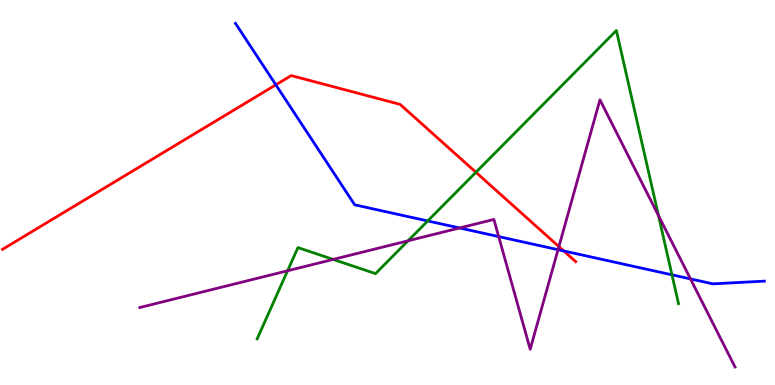[{'lines': ['blue', 'red'], 'intersections': [{'x': 3.56, 'y': 7.8}, {'x': 7.27, 'y': 3.48}]}, {'lines': ['green', 'red'], 'intersections': [{'x': 6.14, 'y': 5.53}]}, {'lines': ['purple', 'red'], 'intersections': [{'x': 7.21, 'y': 3.59}]}, {'lines': ['blue', 'green'], 'intersections': [{'x': 5.52, 'y': 4.26}, {'x': 8.67, 'y': 2.86}]}, {'lines': ['blue', 'purple'], 'intersections': [{'x': 5.93, 'y': 4.08}, {'x': 6.43, 'y': 3.85}, {'x': 7.2, 'y': 3.51}, {'x': 8.91, 'y': 2.76}]}, {'lines': ['green', 'purple'], 'intersections': [{'x': 3.71, 'y': 2.97}, {'x': 4.3, 'y': 3.26}, {'x': 5.27, 'y': 3.75}, {'x': 8.5, 'y': 4.4}]}]